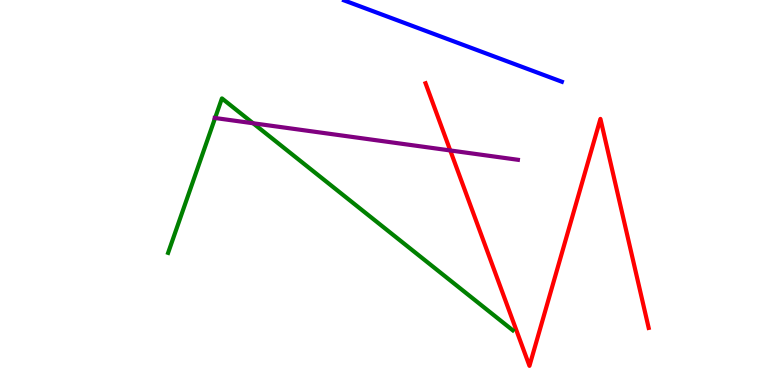[{'lines': ['blue', 'red'], 'intersections': []}, {'lines': ['green', 'red'], 'intersections': []}, {'lines': ['purple', 'red'], 'intersections': [{'x': 5.81, 'y': 6.09}]}, {'lines': ['blue', 'green'], 'intersections': []}, {'lines': ['blue', 'purple'], 'intersections': []}, {'lines': ['green', 'purple'], 'intersections': [{'x': 2.78, 'y': 6.93}, {'x': 3.27, 'y': 6.8}]}]